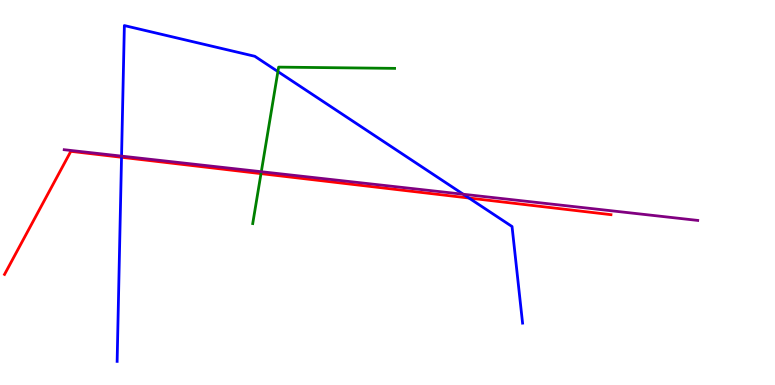[{'lines': ['blue', 'red'], 'intersections': [{'x': 1.57, 'y': 5.91}, {'x': 6.05, 'y': 4.86}]}, {'lines': ['green', 'red'], 'intersections': [{'x': 3.37, 'y': 5.49}]}, {'lines': ['purple', 'red'], 'intersections': []}, {'lines': ['blue', 'green'], 'intersections': [{'x': 3.59, 'y': 8.14}]}, {'lines': ['blue', 'purple'], 'intersections': [{'x': 1.57, 'y': 5.94}, {'x': 5.98, 'y': 4.95}]}, {'lines': ['green', 'purple'], 'intersections': [{'x': 3.37, 'y': 5.54}]}]